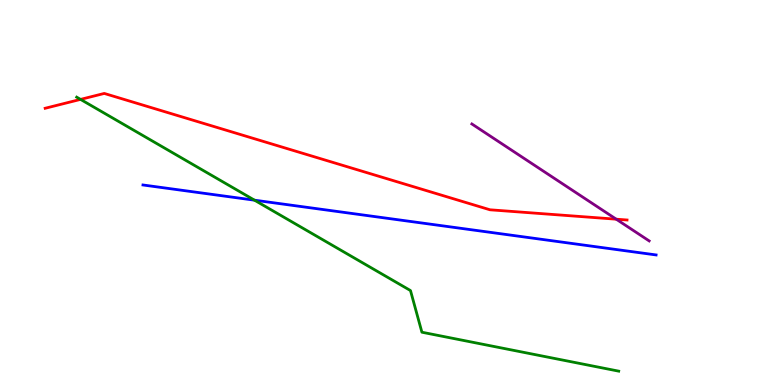[{'lines': ['blue', 'red'], 'intersections': []}, {'lines': ['green', 'red'], 'intersections': [{'x': 1.04, 'y': 7.42}]}, {'lines': ['purple', 'red'], 'intersections': [{'x': 7.95, 'y': 4.31}]}, {'lines': ['blue', 'green'], 'intersections': [{'x': 3.28, 'y': 4.8}]}, {'lines': ['blue', 'purple'], 'intersections': []}, {'lines': ['green', 'purple'], 'intersections': []}]